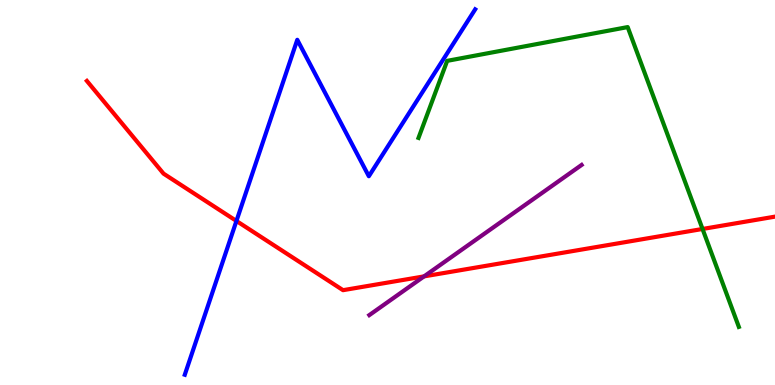[{'lines': ['blue', 'red'], 'intersections': [{'x': 3.05, 'y': 4.26}]}, {'lines': ['green', 'red'], 'intersections': [{'x': 9.06, 'y': 4.05}]}, {'lines': ['purple', 'red'], 'intersections': [{'x': 5.47, 'y': 2.82}]}, {'lines': ['blue', 'green'], 'intersections': []}, {'lines': ['blue', 'purple'], 'intersections': []}, {'lines': ['green', 'purple'], 'intersections': []}]